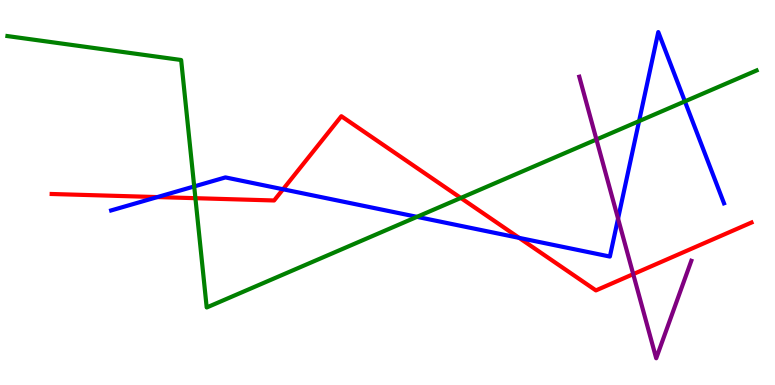[{'lines': ['blue', 'red'], 'intersections': [{'x': 2.03, 'y': 4.88}, {'x': 3.65, 'y': 5.08}, {'x': 6.7, 'y': 3.82}]}, {'lines': ['green', 'red'], 'intersections': [{'x': 2.52, 'y': 4.85}, {'x': 5.95, 'y': 4.86}]}, {'lines': ['purple', 'red'], 'intersections': [{'x': 8.17, 'y': 2.88}]}, {'lines': ['blue', 'green'], 'intersections': [{'x': 2.51, 'y': 5.16}, {'x': 5.38, 'y': 4.37}, {'x': 8.25, 'y': 6.85}, {'x': 8.84, 'y': 7.37}]}, {'lines': ['blue', 'purple'], 'intersections': [{'x': 7.97, 'y': 4.32}]}, {'lines': ['green', 'purple'], 'intersections': [{'x': 7.7, 'y': 6.38}]}]